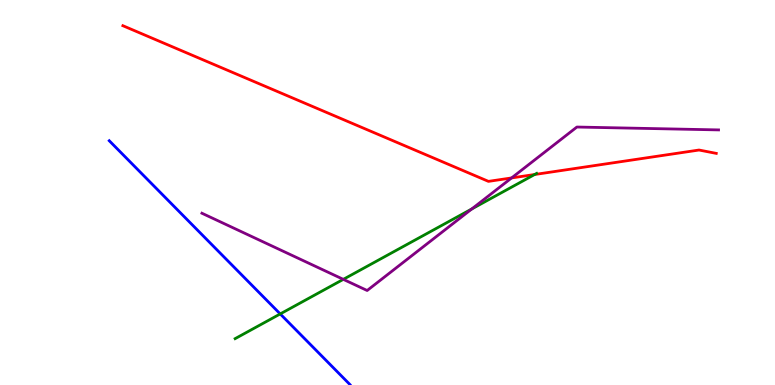[{'lines': ['blue', 'red'], 'intersections': []}, {'lines': ['green', 'red'], 'intersections': [{'x': 6.9, 'y': 5.47}]}, {'lines': ['purple', 'red'], 'intersections': [{'x': 6.6, 'y': 5.38}]}, {'lines': ['blue', 'green'], 'intersections': [{'x': 3.62, 'y': 1.85}]}, {'lines': ['blue', 'purple'], 'intersections': []}, {'lines': ['green', 'purple'], 'intersections': [{'x': 4.43, 'y': 2.74}, {'x': 6.09, 'y': 4.57}]}]